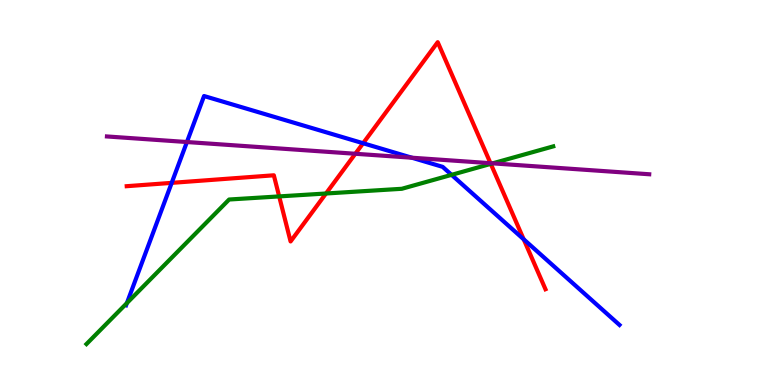[{'lines': ['blue', 'red'], 'intersections': [{'x': 2.22, 'y': 5.25}, {'x': 4.69, 'y': 6.28}, {'x': 6.76, 'y': 3.78}]}, {'lines': ['green', 'red'], 'intersections': [{'x': 3.6, 'y': 4.9}, {'x': 4.21, 'y': 4.97}, {'x': 6.33, 'y': 5.74}]}, {'lines': ['purple', 'red'], 'intersections': [{'x': 4.58, 'y': 6.01}, {'x': 6.33, 'y': 5.76}]}, {'lines': ['blue', 'green'], 'intersections': [{'x': 1.64, 'y': 2.13}, {'x': 5.83, 'y': 5.46}]}, {'lines': ['blue', 'purple'], 'intersections': [{'x': 2.41, 'y': 6.31}, {'x': 5.31, 'y': 5.9}]}, {'lines': ['green', 'purple'], 'intersections': [{'x': 6.36, 'y': 5.76}]}]